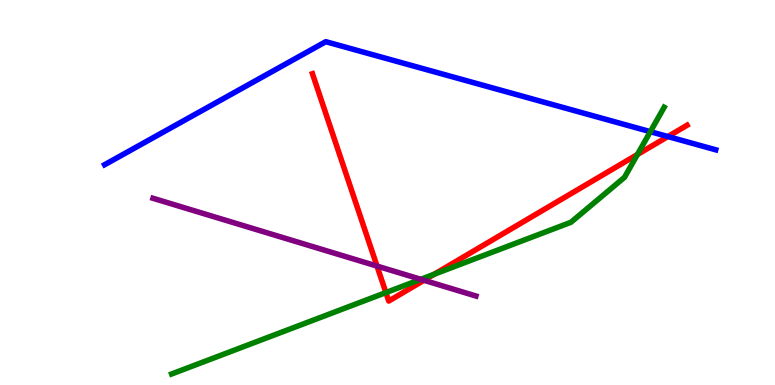[{'lines': ['blue', 'red'], 'intersections': [{'x': 8.62, 'y': 6.45}]}, {'lines': ['green', 'red'], 'intersections': [{'x': 4.98, 'y': 2.4}, {'x': 5.6, 'y': 2.88}, {'x': 8.22, 'y': 5.99}]}, {'lines': ['purple', 'red'], 'intersections': [{'x': 4.86, 'y': 3.09}, {'x': 5.47, 'y': 2.72}]}, {'lines': ['blue', 'green'], 'intersections': [{'x': 8.39, 'y': 6.58}]}, {'lines': ['blue', 'purple'], 'intersections': []}, {'lines': ['green', 'purple'], 'intersections': [{'x': 5.43, 'y': 2.74}]}]